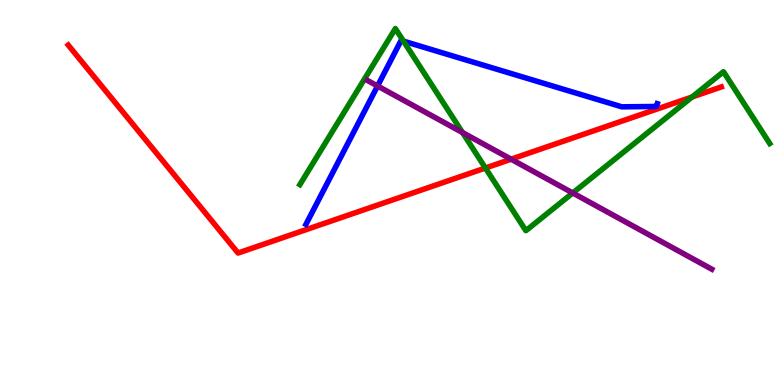[{'lines': ['blue', 'red'], 'intersections': []}, {'lines': ['green', 'red'], 'intersections': [{'x': 6.26, 'y': 5.64}, {'x': 8.93, 'y': 7.48}]}, {'lines': ['purple', 'red'], 'intersections': [{'x': 6.59, 'y': 5.87}]}, {'lines': ['blue', 'green'], 'intersections': [{'x': 5.21, 'y': 8.93}]}, {'lines': ['blue', 'purple'], 'intersections': [{'x': 4.87, 'y': 7.77}]}, {'lines': ['green', 'purple'], 'intersections': [{'x': 5.97, 'y': 6.56}, {'x': 7.39, 'y': 4.99}]}]